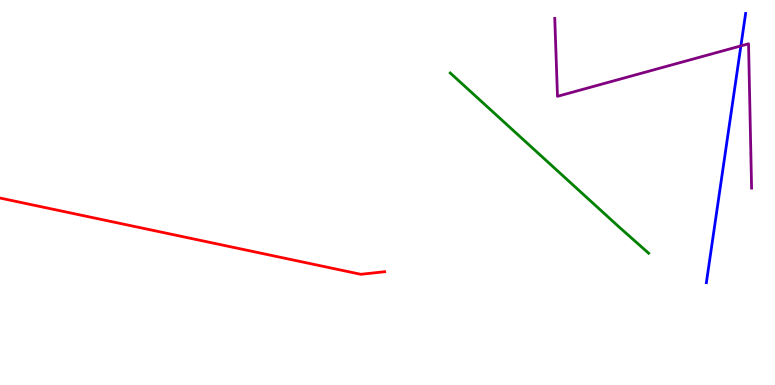[{'lines': ['blue', 'red'], 'intersections': []}, {'lines': ['green', 'red'], 'intersections': []}, {'lines': ['purple', 'red'], 'intersections': []}, {'lines': ['blue', 'green'], 'intersections': []}, {'lines': ['blue', 'purple'], 'intersections': [{'x': 9.56, 'y': 8.81}]}, {'lines': ['green', 'purple'], 'intersections': []}]